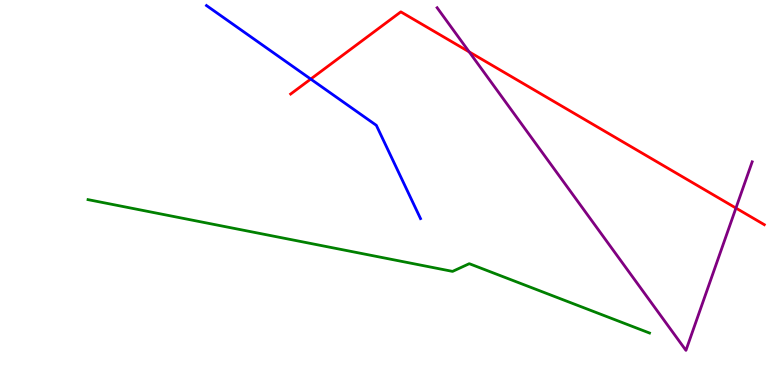[{'lines': ['blue', 'red'], 'intersections': [{'x': 4.01, 'y': 7.95}]}, {'lines': ['green', 'red'], 'intersections': []}, {'lines': ['purple', 'red'], 'intersections': [{'x': 6.05, 'y': 8.65}, {'x': 9.5, 'y': 4.6}]}, {'lines': ['blue', 'green'], 'intersections': []}, {'lines': ['blue', 'purple'], 'intersections': []}, {'lines': ['green', 'purple'], 'intersections': []}]